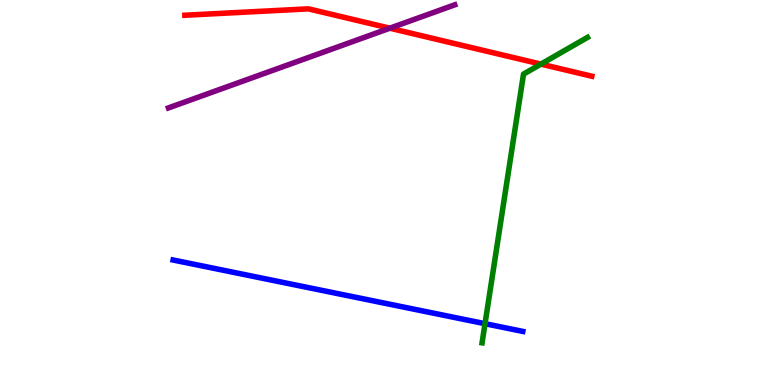[{'lines': ['blue', 'red'], 'intersections': []}, {'lines': ['green', 'red'], 'intersections': [{'x': 6.98, 'y': 8.33}]}, {'lines': ['purple', 'red'], 'intersections': [{'x': 5.03, 'y': 9.27}]}, {'lines': ['blue', 'green'], 'intersections': [{'x': 6.26, 'y': 1.59}]}, {'lines': ['blue', 'purple'], 'intersections': []}, {'lines': ['green', 'purple'], 'intersections': []}]